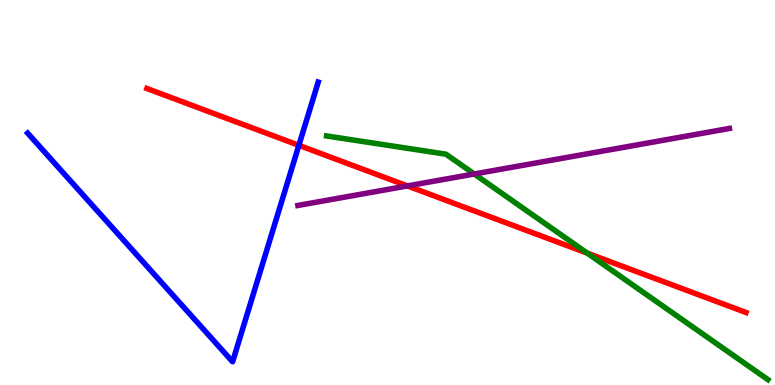[{'lines': ['blue', 'red'], 'intersections': [{'x': 3.86, 'y': 6.23}]}, {'lines': ['green', 'red'], 'intersections': [{'x': 7.58, 'y': 3.42}]}, {'lines': ['purple', 'red'], 'intersections': [{'x': 5.26, 'y': 5.17}]}, {'lines': ['blue', 'green'], 'intersections': []}, {'lines': ['blue', 'purple'], 'intersections': []}, {'lines': ['green', 'purple'], 'intersections': [{'x': 6.12, 'y': 5.48}]}]